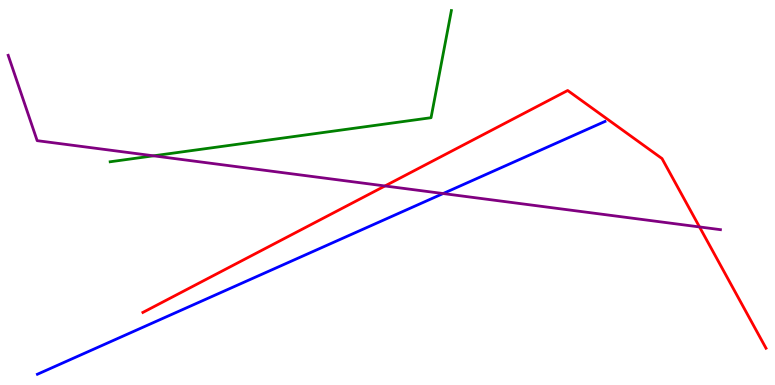[{'lines': ['blue', 'red'], 'intersections': []}, {'lines': ['green', 'red'], 'intersections': []}, {'lines': ['purple', 'red'], 'intersections': [{'x': 4.97, 'y': 5.17}, {'x': 9.03, 'y': 4.11}]}, {'lines': ['blue', 'green'], 'intersections': []}, {'lines': ['blue', 'purple'], 'intersections': [{'x': 5.72, 'y': 4.97}]}, {'lines': ['green', 'purple'], 'intersections': [{'x': 1.98, 'y': 5.95}]}]